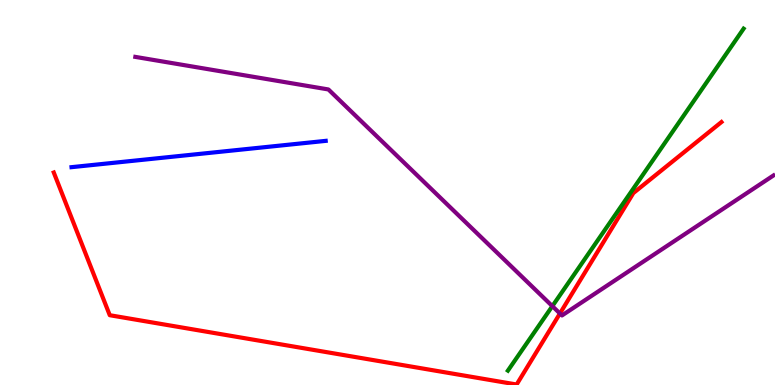[{'lines': ['blue', 'red'], 'intersections': []}, {'lines': ['green', 'red'], 'intersections': []}, {'lines': ['purple', 'red'], 'intersections': [{'x': 7.22, 'y': 1.86}]}, {'lines': ['blue', 'green'], 'intersections': []}, {'lines': ['blue', 'purple'], 'intersections': []}, {'lines': ['green', 'purple'], 'intersections': [{'x': 7.13, 'y': 2.05}]}]